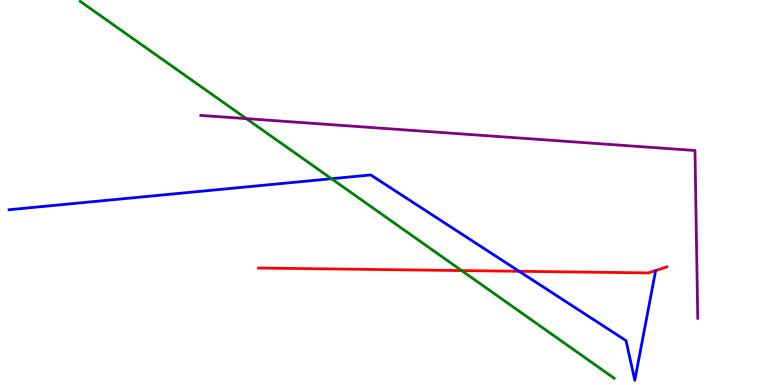[{'lines': ['blue', 'red'], 'intersections': [{'x': 6.7, 'y': 2.95}]}, {'lines': ['green', 'red'], 'intersections': [{'x': 5.96, 'y': 2.97}]}, {'lines': ['purple', 'red'], 'intersections': []}, {'lines': ['blue', 'green'], 'intersections': [{'x': 4.28, 'y': 5.36}]}, {'lines': ['blue', 'purple'], 'intersections': []}, {'lines': ['green', 'purple'], 'intersections': [{'x': 3.18, 'y': 6.92}]}]